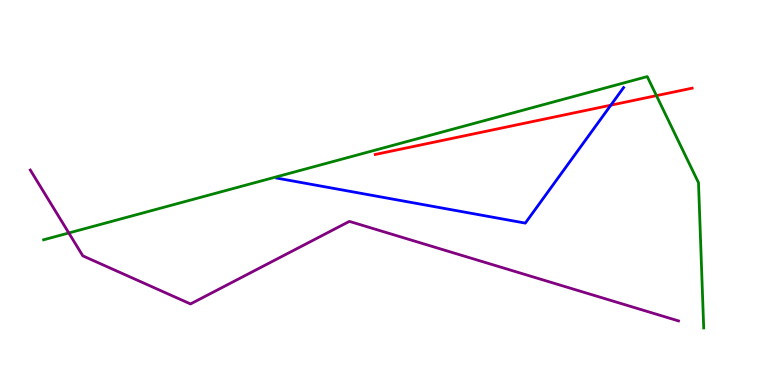[{'lines': ['blue', 'red'], 'intersections': [{'x': 7.88, 'y': 7.27}]}, {'lines': ['green', 'red'], 'intersections': [{'x': 8.47, 'y': 7.52}]}, {'lines': ['purple', 'red'], 'intersections': []}, {'lines': ['blue', 'green'], 'intersections': []}, {'lines': ['blue', 'purple'], 'intersections': []}, {'lines': ['green', 'purple'], 'intersections': [{'x': 0.888, 'y': 3.95}]}]